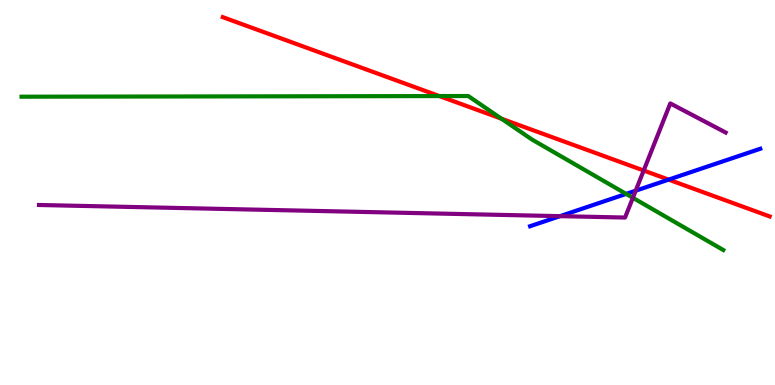[{'lines': ['blue', 'red'], 'intersections': [{'x': 8.63, 'y': 5.33}]}, {'lines': ['green', 'red'], 'intersections': [{'x': 5.67, 'y': 7.5}, {'x': 6.47, 'y': 6.92}]}, {'lines': ['purple', 'red'], 'intersections': [{'x': 8.31, 'y': 5.57}]}, {'lines': ['blue', 'green'], 'intersections': [{'x': 8.08, 'y': 4.96}]}, {'lines': ['blue', 'purple'], 'intersections': [{'x': 7.23, 'y': 4.39}, {'x': 8.2, 'y': 5.05}]}, {'lines': ['green', 'purple'], 'intersections': [{'x': 8.17, 'y': 4.86}]}]